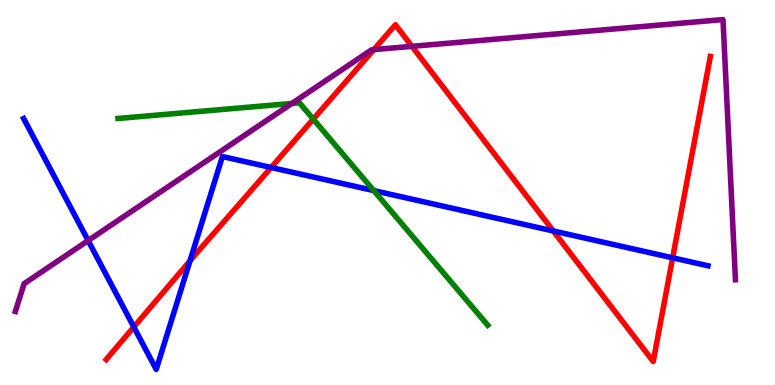[{'lines': ['blue', 'red'], 'intersections': [{'x': 1.73, 'y': 1.51}, {'x': 2.45, 'y': 3.23}, {'x': 3.5, 'y': 5.65}, {'x': 7.14, 'y': 4.0}, {'x': 8.68, 'y': 3.3}]}, {'lines': ['green', 'red'], 'intersections': [{'x': 4.04, 'y': 6.91}]}, {'lines': ['purple', 'red'], 'intersections': [{'x': 4.82, 'y': 8.71}, {'x': 5.32, 'y': 8.8}]}, {'lines': ['blue', 'green'], 'intersections': [{'x': 4.82, 'y': 5.05}]}, {'lines': ['blue', 'purple'], 'intersections': [{'x': 1.14, 'y': 3.75}]}, {'lines': ['green', 'purple'], 'intersections': [{'x': 3.77, 'y': 7.31}]}]